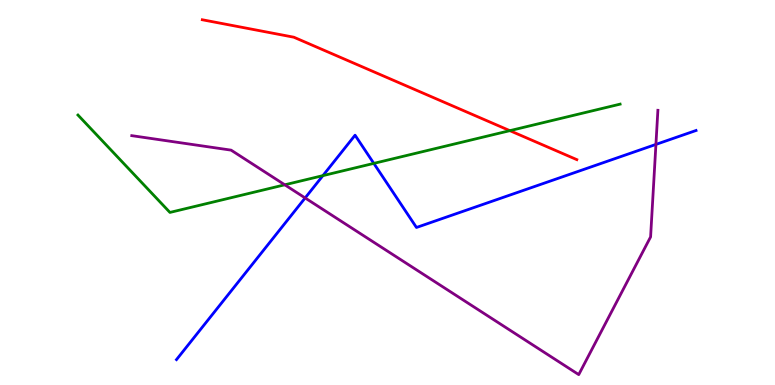[{'lines': ['blue', 'red'], 'intersections': []}, {'lines': ['green', 'red'], 'intersections': [{'x': 6.58, 'y': 6.61}]}, {'lines': ['purple', 'red'], 'intersections': []}, {'lines': ['blue', 'green'], 'intersections': [{'x': 4.17, 'y': 5.44}, {'x': 4.82, 'y': 5.76}]}, {'lines': ['blue', 'purple'], 'intersections': [{'x': 3.94, 'y': 4.86}, {'x': 8.46, 'y': 6.25}]}, {'lines': ['green', 'purple'], 'intersections': [{'x': 3.67, 'y': 5.2}]}]